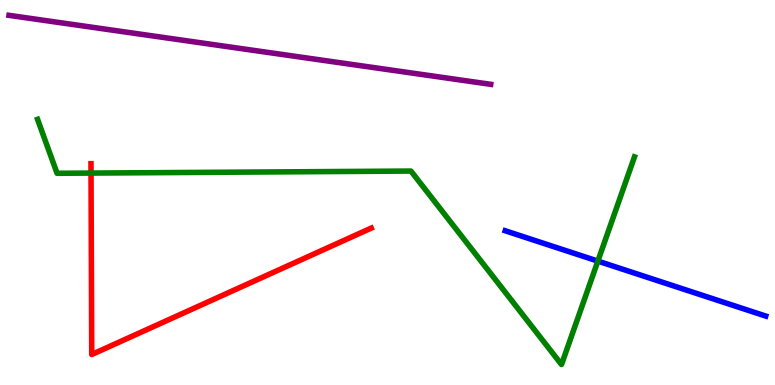[{'lines': ['blue', 'red'], 'intersections': []}, {'lines': ['green', 'red'], 'intersections': [{'x': 1.17, 'y': 5.5}]}, {'lines': ['purple', 'red'], 'intersections': []}, {'lines': ['blue', 'green'], 'intersections': [{'x': 7.71, 'y': 3.22}]}, {'lines': ['blue', 'purple'], 'intersections': []}, {'lines': ['green', 'purple'], 'intersections': []}]